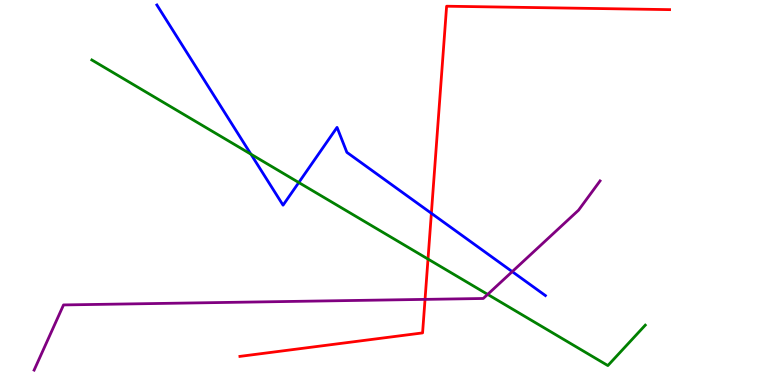[{'lines': ['blue', 'red'], 'intersections': [{'x': 5.57, 'y': 4.46}]}, {'lines': ['green', 'red'], 'intersections': [{'x': 5.52, 'y': 3.27}]}, {'lines': ['purple', 'red'], 'intersections': [{'x': 5.48, 'y': 2.22}]}, {'lines': ['blue', 'green'], 'intersections': [{'x': 3.24, 'y': 6.0}, {'x': 3.86, 'y': 5.26}]}, {'lines': ['blue', 'purple'], 'intersections': [{'x': 6.61, 'y': 2.94}]}, {'lines': ['green', 'purple'], 'intersections': [{'x': 6.29, 'y': 2.35}]}]